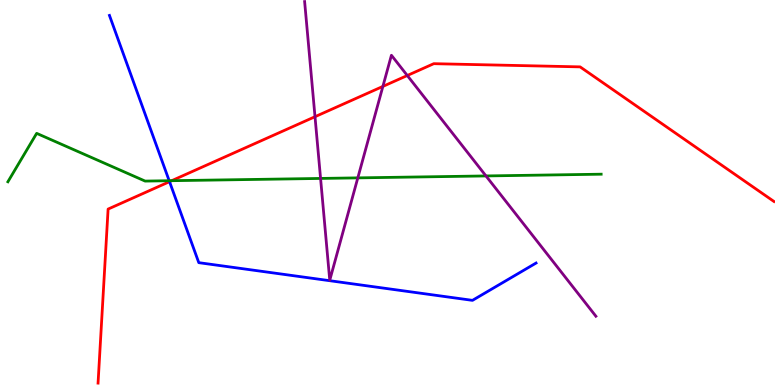[{'lines': ['blue', 'red'], 'intersections': [{'x': 2.19, 'y': 5.28}]}, {'lines': ['green', 'red'], 'intersections': [{'x': 2.22, 'y': 5.31}]}, {'lines': ['purple', 'red'], 'intersections': [{'x': 4.06, 'y': 6.97}, {'x': 4.94, 'y': 7.76}, {'x': 5.26, 'y': 8.04}]}, {'lines': ['blue', 'green'], 'intersections': [{'x': 2.18, 'y': 5.31}]}, {'lines': ['blue', 'purple'], 'intersections': []}, {'lines': ['green', 'purple'], 'intersections': [{'x': 4.14, 'y': 5.37}, {'x': 4.62, 'y': 5.38}, {'x': 6.27, 'y': 5.43}]}]